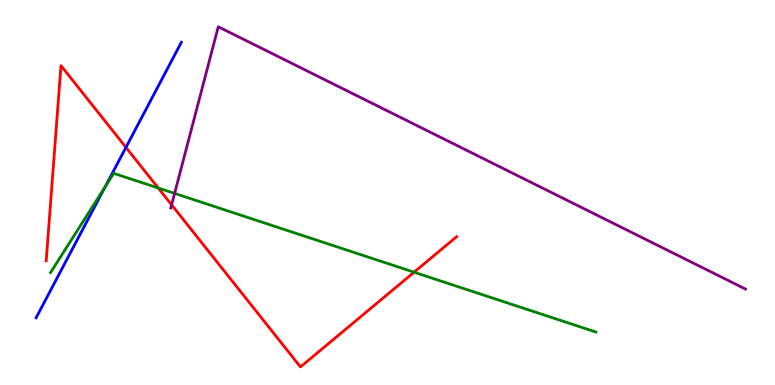[{'lines': ['blue', 'red'], 'intersections': [{'x': 1.63, 'y': 6.17}]}, {'lines': ['green', 'red'], 'intersections': [{'x': 2.04, 'y': 5.12}, {'x': 5.34, 'y': 2.93}]}, {'lines': ['purple', 'red'], 'intersections': [{'x': 2.21, 'y': 4.68}]}, {'lines': ['blue', 'green'], 'intersections': [{'x': 1.36, 'y': 5.15}]}, {'lines': ['blue', 'purple'], 'intersections': []}, {'lines': ['green', 'purple'], 'intersections': [{'x': 2.25, 'y': 4.98}]}]